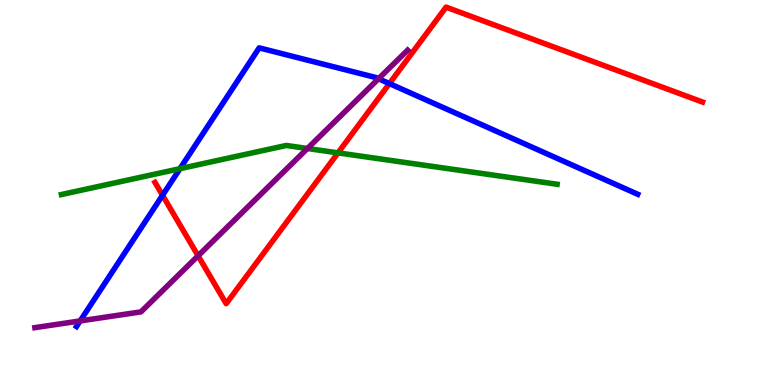[{'lines': ['blue', 'red'], 'intersections': [{'x': 2.1, 'y': 4.93}, {'x': 5.02, 'y': 7.83}]}, {'lines': ['green', 'red'], 'intersections': [{'x': 4.36, 'y': 6.03}]}, {'lines': ['purple', 'red'], 'intersections': [{'x': 2.56, 'y': 3.36}]}, {'lines': ['blue', 'green'], 'intersections': [{'x': 2.32, 'y': 5.62}]}, {'lines': ['blue', 'purple'], 'intersections': [{'x': 1.03, 'y': 1.66}, {'x': 4.88, 'y': 7.96}]}, {'lines': ['green', 'purple'], 'intersections': [{'x': 3.97, 'y': 6.14}]}]